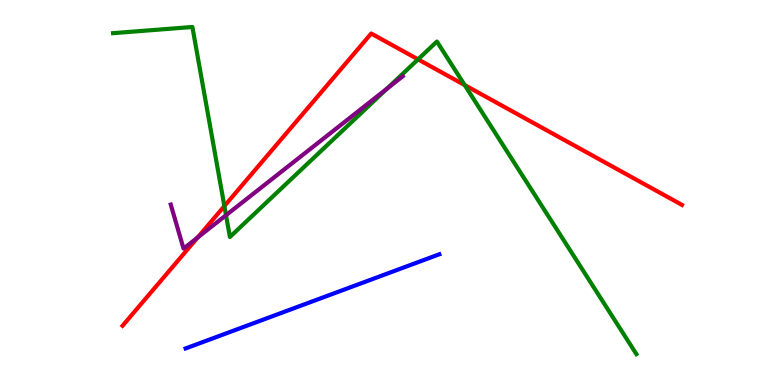[{'lines': ['blue', 'red'], 'intersections': []}, {'lines': ['green', 'red'], 'intersections': [{'x': 2.9, 'y': 4.65}, {'x': 5.39, 'y': 8.46}, {'x': 6.0, 'y': 7.79}]}, {'lines': ['purple', 'red'], 'intersections': [{'x': 2.55, 'y': 3.83}]}, {'lines': ['blue', 'green'], 'intersections': []}, {'lines': ['blue', 'purple'], 'intersections': []}, {'lines': ['green', 'purple'], 'intersections': [{'x': 2.92, 'y': 4.41}, {'x': 4.99, 'y': 7.7}]}]